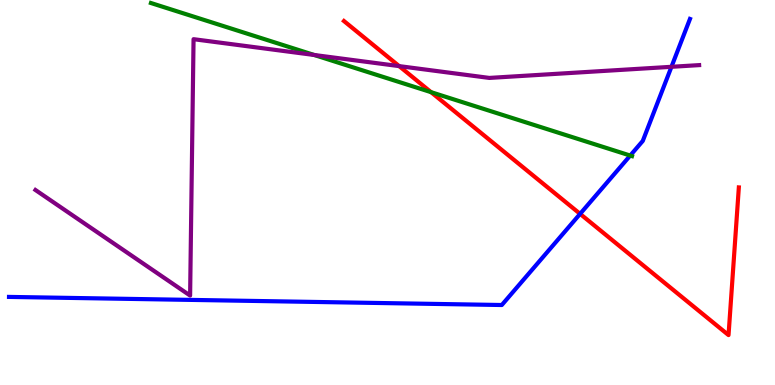[{'lines': ['blue', 'red'], 'intersections': [{'x': 7.49, 'y': 4.44}]}, {'lines': ['green', 'red'], 'intersections': [{'x': 5.56, 'y': 7.61}]}, {'lines': ['purple', 'red'], 'intersections': [{'x': 5.15, 'y': 8.28}]}, {'lines': ['blue', 'green'], 'intersections': [{'x': 8.13, 'y': 5.96}]}, {'lines': ['blue', 'purple'], 'intersections': [{'x': 8.66, 'y': 8.26}]}, {'lines': ['green', 'purple'], 'intersections': [{'x': 4.05, 'y': 8.57}]}]